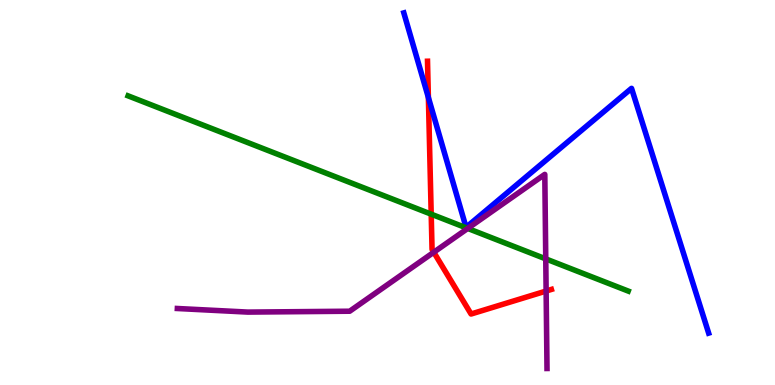[{'lines': ['blue', 'red'], 'intersections': [{'x': 5.53, 'y': 7.47}]}, {'lines': ['green', 'red'], 'intersections': [{'x': 5.56, 'y': 4.44}]}, {'lines': ['purple', 'red'], 'intersections': [{'x': 5.6, 'y': 3.45}, {'x': 7.05, 'y': 2.44}]}, {'lines': ['blue', 'green'], 'intersections': []}, {'lines': ['blue', 'purple'], 'intersections': []}, {'lines': ['green', 'purple'], 'intersections': [{'x': 6.04, 'y': 4.07}, {'x': 7.04, 'y': 3.28}]}]